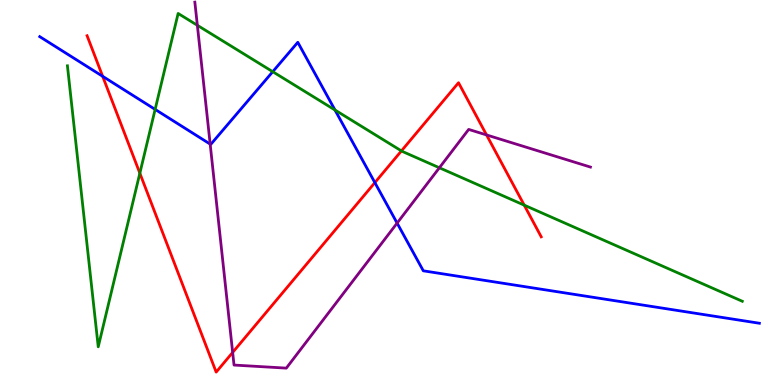[{'lines': ['blue', 'red'], 'intersections': [{'x': 1.32, 'y': 8.02}, {'x': 4.84, 'y': 5.26}]}, {'lines': ['green', 'red'], 'intersections': [{'x': 1.8, 'y': 5.5}, {'x': 5.18, 'y': 6.08}, {'x': 6.76, 'y': 4.67}]}, {'lines': ['purple', 'red'], 'intersections': [{'x': 3.0, 'y': 0.846}, {'x': 6.28, 'y': 6.5}]}, {'lines': ['blue', 'green'], 'intersections': [{'x': 2.0, 'y': 7.16}, {'x': 3.52, 'y': 8.14}, {'x': 4.32, 'y': 7.14}]}, {'lines': ['blue', 'purple'], 'intersections': [{'x': 2.71, 'y': 6.26}, {'x': 5.12, 'y': 4.21}]}, {'lines': ['green', 'purple'], 'intersections': [{'x': 2.55, 'y': 9.34}, {'x': 5.67, 'y': 5.64}]}]